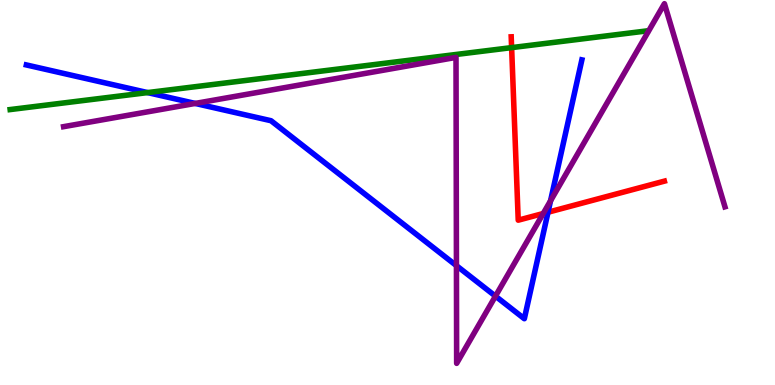[{'lines': ['blue', 'red'], 'intersections': [{'x': 7.07, 'y': 4.49}]}, {'lines': ['green', 'red'], 'intersections': [{'x': 6.6, 'y': 8.76}]}, {'lines': ['purple', 'red'], 'intersections': [{'x': 7.01, 'y': 4.45}]}, {'lines': ['blue', 'green'], 'intersections': [{'x': 1.9, 'y': 7.6}]}, {'lines': ['blue', 'purple'], 'intersections': [{'x': 2.52, 'y': 7.31}, {'x': 5.89, 'y': 3.1}, {'x': 6.39, 'y': 2.31}, {'x': 7.1, 'y': 4.78}]}, {'lines': ['green', 'purple'], 'intersections': []}]